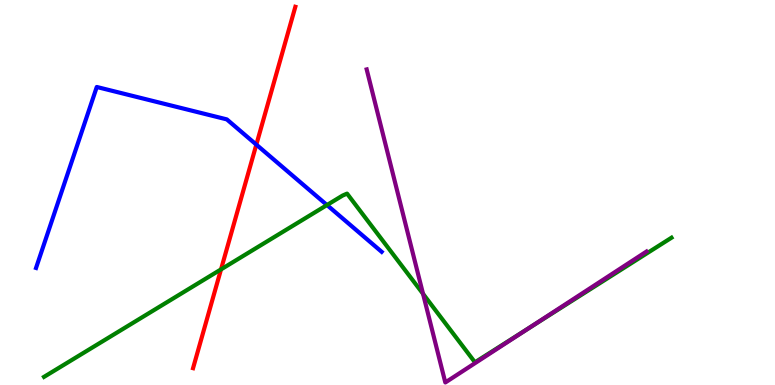[{'lines': ['blue', 'red'], 'intersections': [{'x': 3.31, 'y': 6.24}]}, {'lines': ['green', 'red'], 'intersections': [{'x': 2.85, 'y': 3.0}]}, {'lines': ['purple', 'red'], 'intersections': []}, {'lines': ['blue', 'green'], 'intersections': [{'x': 4.22, 'y': 4.67}]}, {'lines': ['blue', 'purple'], 'intersections': []}, {'lines': ['green', 'purple'], 'intersections': [{'x': 5.46, 'y': 2.37}, {'x': 6.81, 'y': 1.46}]}]